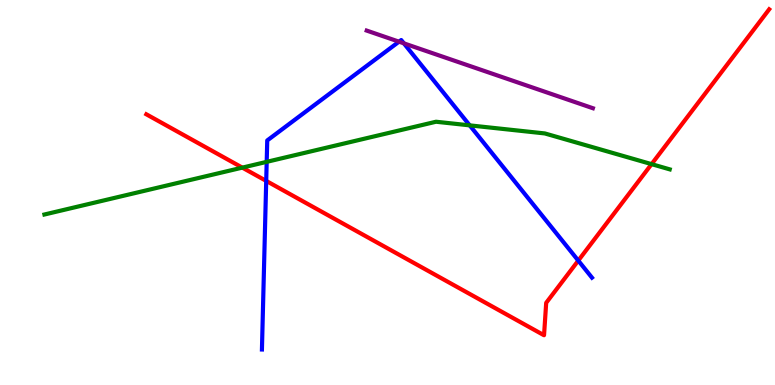[{'lines': ['blue', 'red'], 'intersections': [{'x': 3.43, 'y': 5.3}, {'x': 7.46, 'y': 3.23}]}, {'lines': ['green', 'red'], 'intersections': [{'x': 3.13, 'y': 5.65}, {'x': 8.41, 'y': 5.74}]}, {'lines': ['purple', 'red'], 'intersections': []}, {'lines': ['blue', 'green'], 'intersections': [{'x': 3.44, 'y': 5.8}, {'x': 6.06, 'y': 6.74}]}, {'lines': ['blue', 'purple'], 'intersections': [{'x': 5.15, 'y': 8.92}, {'x': 5.21, 'y': 8.87}]}, {'lines': ['green', 'purple'], 'intersections': []}]